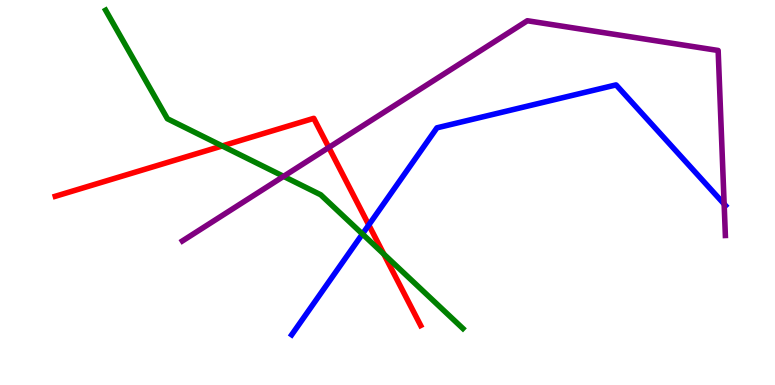[{'lines': ['blue', 'red'], 'intersections': [{'x': 4.76, 'y': 4.16}]}, {'lines': ['green', 'red'], 'intersections': [{'x': 2.87, 'y': 6.21}, {'x': 4.95, 'y': 3.4}]}, {'lines': ['purple', 'red'], 'intersections': [{'x': 4.24, 'y': 6.17}]}, {'lines': ['blue', 'green'], 'intersections': [{'x': 4.68, 'y': 3.92}]}, {'lines': ['blue', 'purple'], 'intersections': [{'x': 9.34, 'y': 4.7}]}, {'lines': ['green', 'purple'], 'intersections': [{'x': 3.66, 'y': 5.42}]}]